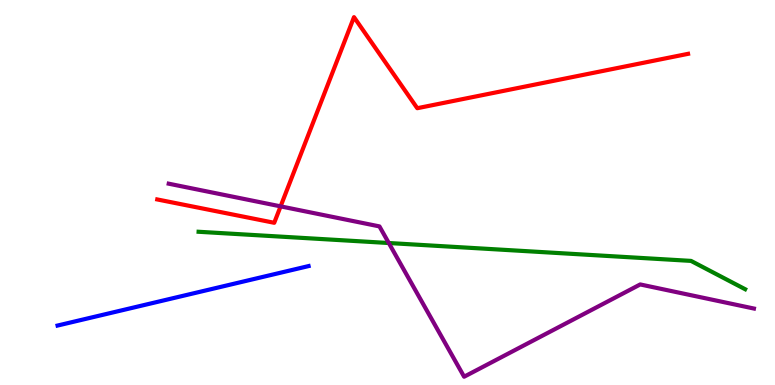[{'lines': ['blue', 'red'], 'intersections': []}, {'lines': ['green', 'red'], 'intersections': []}, {'lines': ['purple', 'red'], 'intersections': [{'x': 3.62, 'y': 4.64}]}, {'lines': ['blue', 'green'], 'intersections': []}, {'lines': ['blue', 'purple'], 'intersections': []}, {'lines': ['green', 'purple'], 'intersections': [{'x': 5.02, 'y': 3.69}]}]